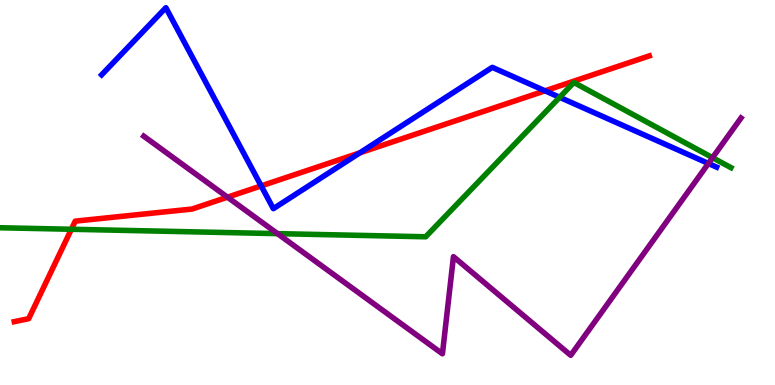[{'lines': ['blue', 'red'], 'intersections': [{'x': 3.37, 'y': 5.17}, {'x': 4.64, 'y': 6.03}, {'x': 7.03, 'y': 7.64}]}, {'lines': ['green', 'red'], 'intersections': [{'x': 0.921, 'y': 4.05}]}, {'lines': ['purple', 'red'], 'intersections': [{'x': 2.94, 'y': 4.88}]}, {'lines': ['blue', 'green'], 'intersections': [{'x': 7.22, 'y': 7.47}]}, {'lines': ['blue', 'purple'], 'intersections': [{'x': 9.14, 'y': 5.75}]}, {'lines': ['green', 'purple'], 'intersections': [{'x': 3.58, 'y': 3.93}, {'x': 9.19, 'y': 5.9}]}]